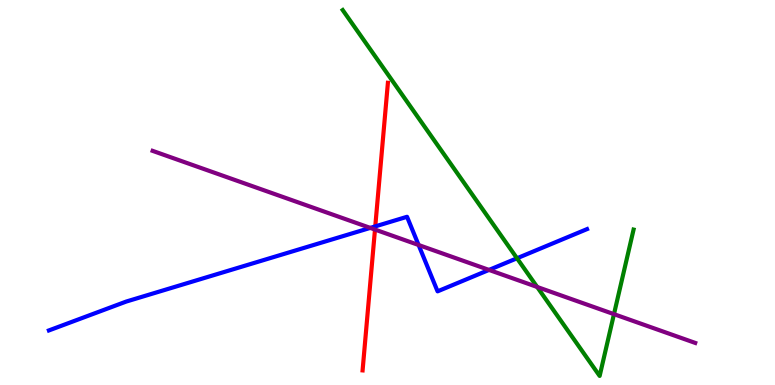[{'lines': ['blue', 'red'], 'intersections': [{'x': 4.84, 'y': 4.12}]}, {'lines': ['green', 'red'], 'intersections': []}, {'lines': ['purple', 'red'], 'intersections': [{'x': 4.84, 'y': 4.04}]}, {'lines': ['blue', 'green'], 'intersections': [{'x': 6.67, 'y': 3.29}]}, {'lines': ['blue', 'purple'], 'intersections': [{'x': 4.78, 'y': 4.08}, {'x': 5.4, 'y': 3.64}, {'x': 6.31, 'y': 2.99}]}, {'lines': ['green', 'purple'], 'intersections': [{'x': 6.93, 'y': 2.55}, {'x': 7.92, 'y': 1.84}]}]